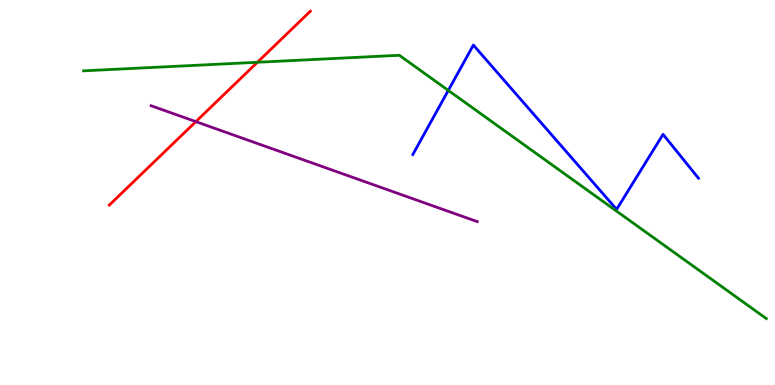[{'lines': ['blue', 'red'], 'intersections': []}, {'lines': ['green', 'red'], 'intersections': [{'x': 3.32, 'y': 8.38}]}, {'lines': ['purple', 'red'], 'intersections': [{'x': 2.53, 'y': 6.84}]}, {'lines': ['blue', 'green'], 'intersections': [{'x': 5.78, 'y': 7.65}]}, {'lines': ['blue', 'purple'], 'intersections': []}, {'lines': ['green', 'purple'], 'intersections': []}]